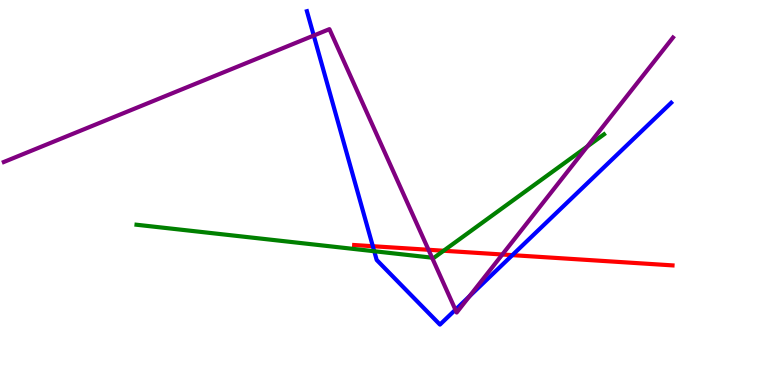[{'lines': ['blue', 'red'], 'intersections': [{'x': 4.81, 'y': 3.6}, {'x': 6.61, 'y': 3.37}]}, {'lines': ['green', 'red'], 'intersections': [{'x': 5.72, 'y': 3.49}]}, {'lines': ['purple', 'red'], 'intersections': [{'x': 5.53, 'y': 3.51}, {'x': 6.48, 'y': 3.39}]}, {'lines': ['blue', 'green'], 'intersections': [{'x': 4.83, 'y': 3.47}]}, {'lines': ['blue', 'purple'], 'intersections': [{'x': 4.05, 'y': 9.08}, {'x': 5.88, 'y': 1.95}, {'x': 6.06, 'y': 2.3}]}, {'lines': ['green', 'purple'], 'intersections': [{'x': 5.57, 'y': 3.31}, {'x': 7.58, 'y': 6.2}]}]